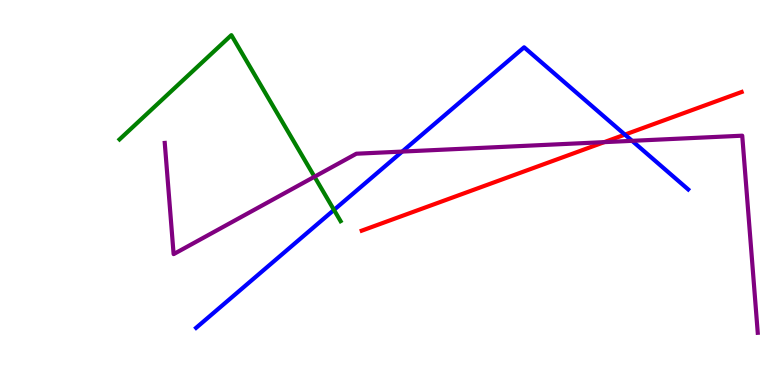[{'lines': ['blue', 'red'], 'intersections': [{'x': 8.06, 'y': 6.5}]}, {'lines': ['green', 'red'], 'intersections': []}, {'lines': ['purple', 'red'], 'intersections': [{'x': 7.8, 'y': 6.31}]}, {'lines': ['blue', 'green'], 'intersections': [{'x': 4.31, 'y': 4.55}]}, {'lines': ['blue', 'purple'], 'intersections': [{'x': 5.19, 'y': 6.06}, {'x': 8.16, 'y': 6.34}]}, {'lines': ['green', 'purple'], 'intersections': [{'x': 4.06, 'y': 5.41}]}]